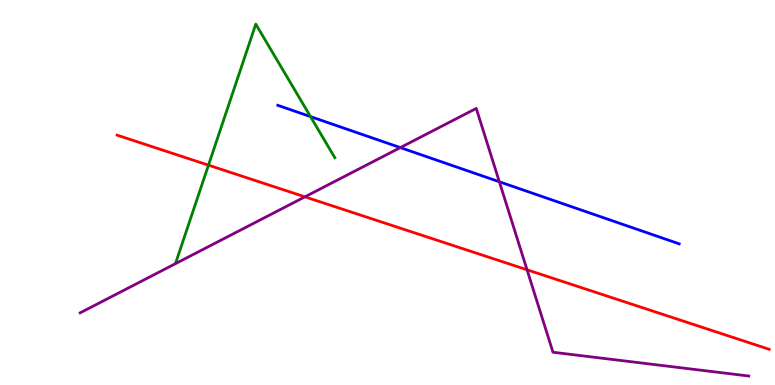[{'lines': ['blue', 'red'], 'intersections': []}, {'lines': ['green', 'red'], 'intersections': [{'x': 2.69, 'y': 5.71}]}, {'lines': ['purple', 'red'], 'intersections': [{'x': 3.93, 'y': 4.89}, {'x': 6.8, 'y': 2.99}]}, {'lines': ['blue', 'green'], 'intersections': [{'x': 4.01, 'y': 6.97}]}, {'lines': ['blue', 'purple'], 'intersections': [{'x': 5.17, 'y': 6.17}, {'x': 6.44, 'y': 5.28}]}, {'lines': ['green', 'purple'], 'intersections': []}]